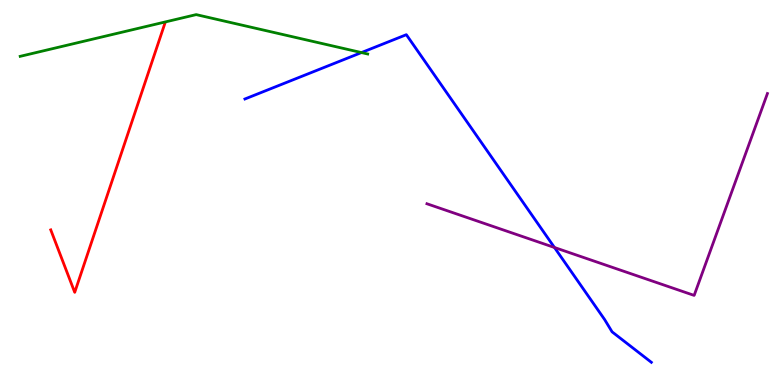[{'lines': ['blue', 'red'], 'intersections': []}, {'lines': ['green', 'red'], 'intersections': []}, {'lines': ['purple', 'red'], 'intersections': []}, {'lines': ['blue', 'green'], 'intersections': [{'x': 4.66, 'y': 8.63}]}, {'lines': ['blue', 'purple'], 'intersections': [{'x': 7.15, 'y': 3.57}]}, {'lines': ['green', 'purple'], 'intersections': []}]